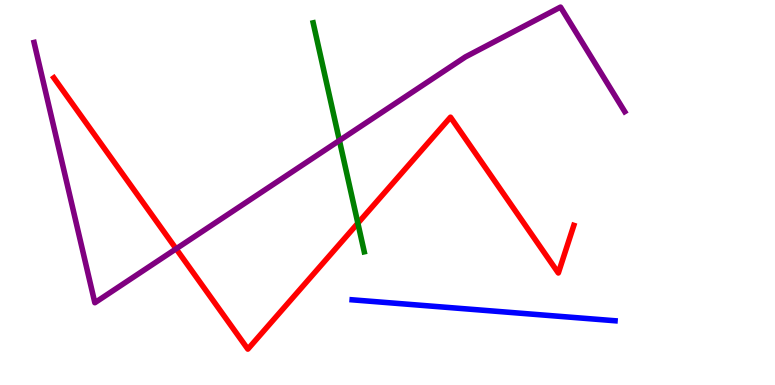[{'lines': ['blue', 'red'], 'intersections': []}, {'lines': ['green', 'red'], 'intersections': [{'x': 4.62, 'y': 4.2}]}, {'lines': ['purple', 'red'], 'intersections': [{'x': 2.27, 'y': 3.54}]}, {'lines': ['blue', 'green'], 'intersections': []}, {'lines': ['blue', 'purple'], 'intersections': []}, {'lines': ['green', 'purple'], 'intersections': [{'x': 4.38, 'y': 6.35}]}]